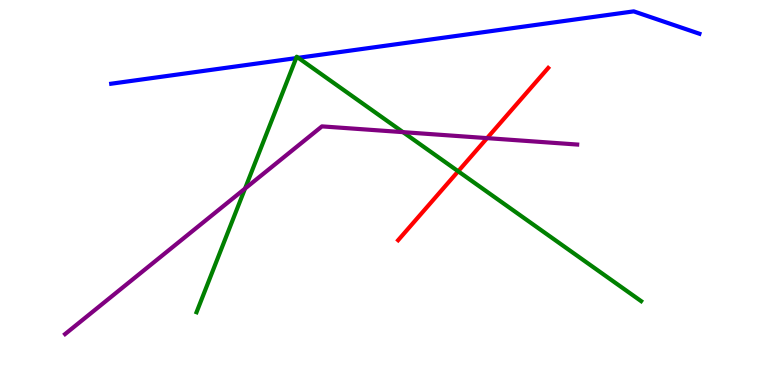[{'lines': ['blue', 'red'], 'intersections': []}, {'lines': ['green', 'red'], 'intersections': [{'x': 5.91, 'y': 5.55}]}, {'lines': ['purple', 'red'], 'intersections': [{'x': 6.28, 'y': 6.41}]}, {'lines': ['blue', 'green'], 'intersections': [{'x': 3.82, 'y': 8.49}, {'x': 3.85, 'y': 8.5}]}, {'lines': ['blue', 'purple'], 'intersections': []}, {'lines': ['green', 'purple'], 'intersections': [{'x': 3.16, 'y': 5.1}, {'x': 5.2, 'y': 6.57}]}]